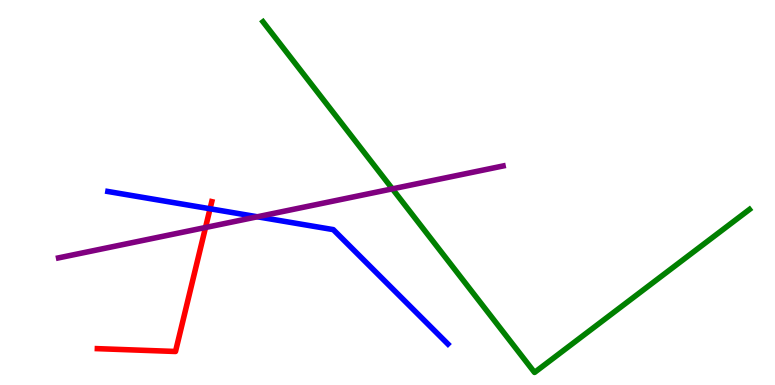[{'lines': ['blue', 'red'], 'intersections': [{'x': 2.71, 'y': 4.58}]}, {'lines': ['green', 'red'], 'intersections': []}, {'lines': ['purple', 'red'], 'intersections': [{'x': 2.65, 'y': 4.09}]}, {'lines': ['blue', 'green'], 'intersections': []}, {'lines': ['blue', 'purple'], 'intersections': [{'x': 3.32, 'y': 4.37}]}, {'lines': ['green', 'purple'], 'intersections': [{'x': 5.06, 'y': 5.09}]}]